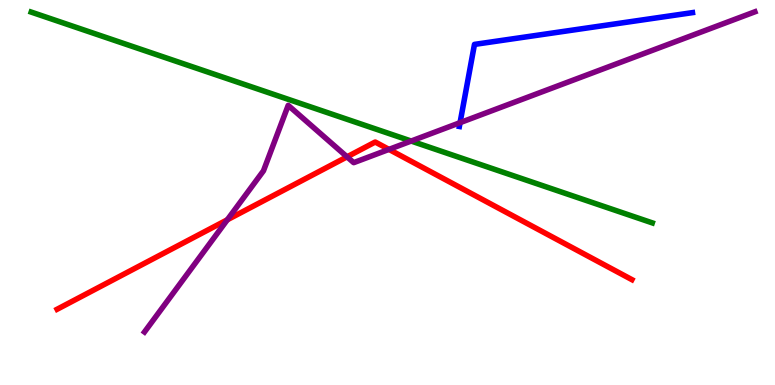[{'lines': ['blue', 'red'], 'intersections': []}, {'lines': ['green', 'red'], 'intersections': []}, {'lines': ['purple', 'red'], 'intersections': [{'x': 2.93, 'y': 4.29}, {'x': 4.48, 'y': 5.93}, {'x': 5.02, 'y': 6.12}]}, {'lines': ['blue', 'green'], 'intersections': []}, {'lines': ['blue', 'purple'], 'intersections': [{'x': 5.94, 'y': 6.81}]}, {'lines': ['green', 'purple'], 'intersections': [{'x': 5.31, 'y': 6.34}]}]